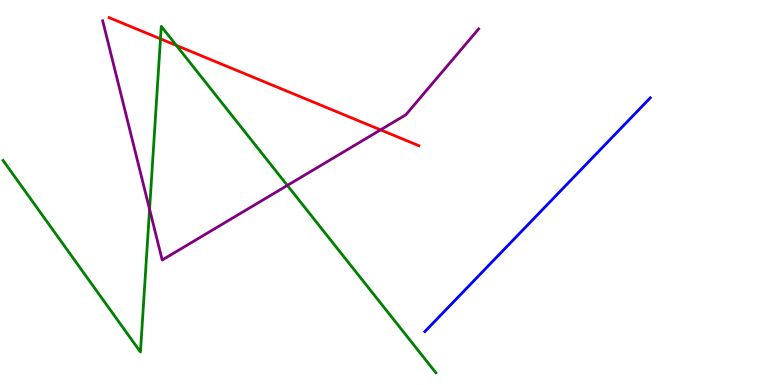[{'lines': ['blue', 'red'], 'intersections': []}, {'lines': ['green', 'red'], 'intersections': [{'x': 2.07, 'y': 8.99}, {'x': 2.28, 'y': 8.82}]}, {'lines': ['purple', 'red'], 'intersections': [{'x': 4.91, 'y': 6.63}]}, {'lines': ['blue', 'green'], 'intersections': []}, {'lines': ['blue', 'purple'], 'intersections': []}, {'lines': ['green', 'purple'], 'intersections': [{'x': 1.93, 'y': 4.56}, {'x': 3.71, 'y': 5.18}]}]